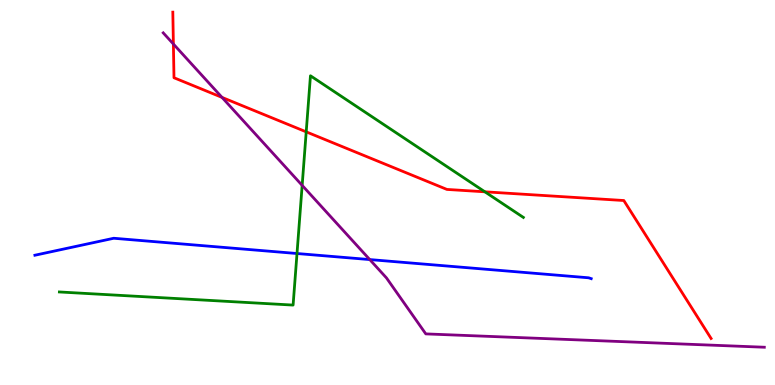[{'lines': ['blue', 'red'], 'intersections': []}, {'lines': ['green', 'red'], 'intersections': [{'x': 3.95, 'y': 6.58}, {'x': 6.26, 'y': 5.02}]}, {'lines': ['purple', 'red'], 'intersections': [{'x': 2.24, 'y': 8.86}, {'x': 2.86, 'y': 7.47}]}, {'lines': ['blue', 'green'], 'intersections': [{'x': 3.83, 'y': 3.42}]}, {'lines': ['blue', 'purple'], 'intersections': [{'x': 4.77, 'y': 3.26}]}, {'lines': ['green', 'purple'], 'intersections': [{'x': 3.9, 'y': 5.19}]}]